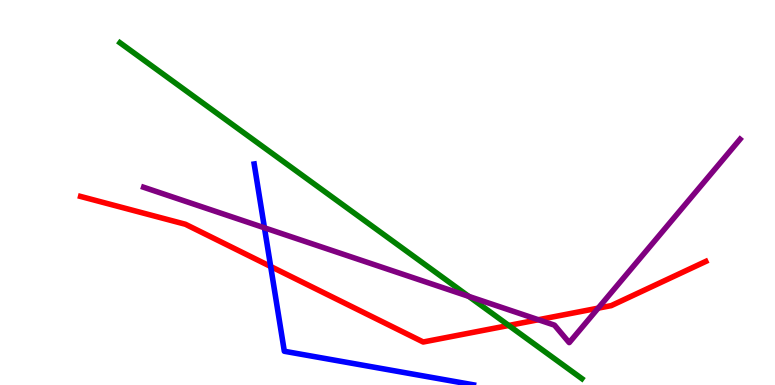[{'lines': ['blue', 'red'], 'intersections': [{'x': 3.49, 'y': 3.08}]}, {'lines': ['green', 'red'], 'intersections': [{'x': 6.56, 'y': 1.55}]}, {'lines': ['purple', 'red'], 'intersections': [{'x': 6.95, 'y': 1.7}, {'x': 7.72, 'y': 2.0}]}, {'lines': ['blue', 'green'], 'intersections': []}, {'lines': ['blue', 'purple'], 'intersections': [{'x': 3.41, 'y': 4.08}]}, {'lines': ['green', 'purple'], 'intersections': [{'x': 6.05, 'y': 2.3}]}]